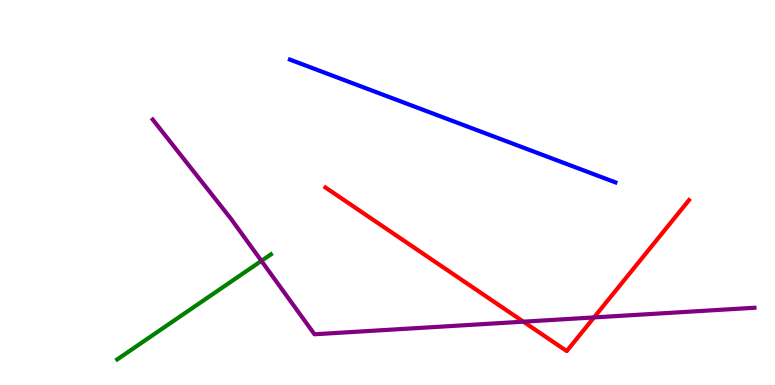[{'lines': ['blue', 'red'], 'intersections': []}, {'lines': ['green', 'red'], 'intersections': []}, {'lines': ['purple', 'red'], 'intersections': [{'x': 6.75, 'y': 1.64}, {'x': 7.66, 'y': 1.76}]}, {'lines': ['blue', 'green'], 'intersections': []}, {'lines': ['blue', 'purple'], 'intersections': []}, {'lines': ['green', 'purple'], 'intersections': [{'x': 3.37, 'y': 3.22}]}]